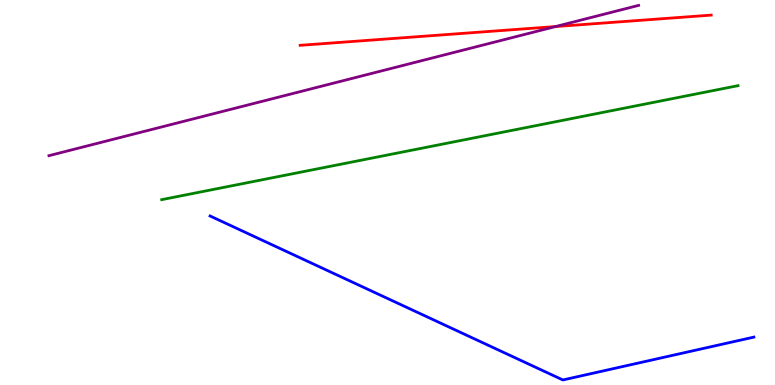[{'lines': ['blue', 'red'], 'intersections': []}, {'lines': ['green', 'red'], 'intersections': []}, {'lines': ['purple', 'red'], 'intersections': [{'x': 7.17, 'y': 9.31}]}, {'lines': ['blue', 'green'], 'intersections': []}, {'lines': ['blue', 'purple'], 'intersections': []}, {'lines': ['green', 'purple'], 'intersections': []}]